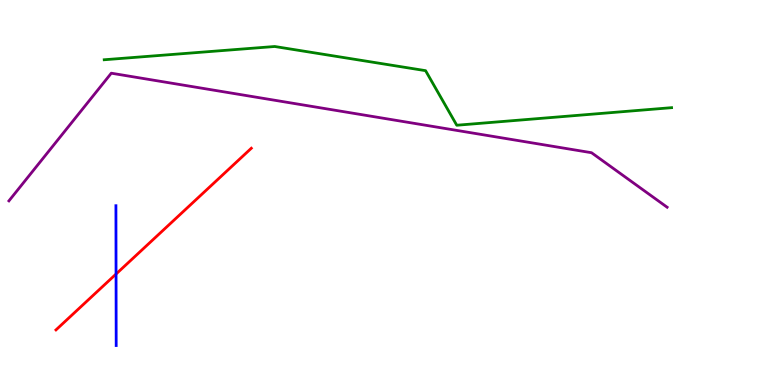[{'lines': ['blue', 'red'], 'intersections': [{'x': 1.5, 'y': 2.88}]}, {'lines': ['green', 'red'], 'intersections': []}, {'lines': ['purple', 'red'], 'intersections': []}, {'lines': ['blue', 'green'], 'intersections': []}, {'lines': ['blue', 'purple'], 'intersections': []}, {'lines': ['green', 'purple'], 'intersections': []}]